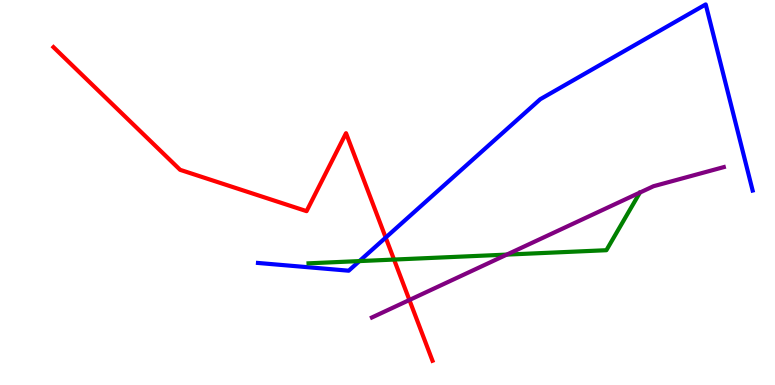[{'lines': ['blue', 'red'], 'intersections': [{'x': 4.98, 'y': 3.83}]}, {'lines': ['green', 'red'], 'intersections': [{'x': 5.08, 'y': 3.26}]}, {'lines': ['purple', 'red'], 'intersections': [{'x': 5.28, 'y': 2.21}]}, {'lines': ['blue', 'green'], 'intersections': [{'x': 4.64, 'y': 3.22}]}, {'lines': ['blue', 'purple'], 'intersections': []}, {'lines': ['green', 'purple'], 'intersections': [{'x': 6.54, 'y': 3.39}]}]